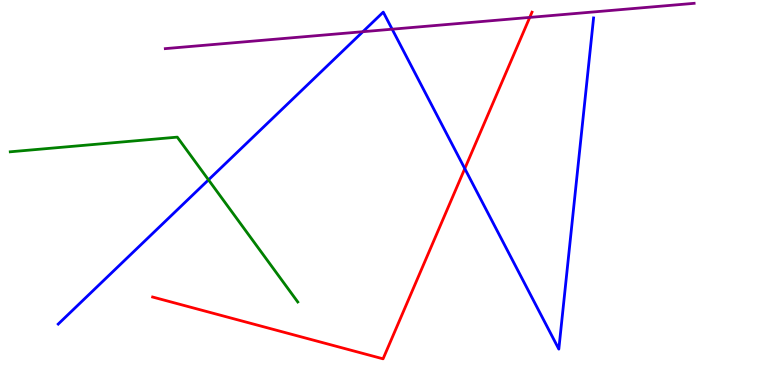[{'lines': ['blue', 'red'], 'intersections': [{'x': 6.0, 'y': 5.62}]}, {'lines': ['green', 'red'], 'intersections': []}, {'lines': ['purple', 'red'], 'intersections': [{'x': 6.84, 'y': 9.55}]}, {'lines': ['blue', 'green'], 'intersections': [{'x': 2.69, 'y': 5.33}]}, {'lines': ['blue', 'purple'], 'intersections': [{'x': 4.68, 'y': 9.18}, {'x': 5.06, 'y': 9.24}]}, {'lines': ['green', 'purple'], 'intersections': []}]